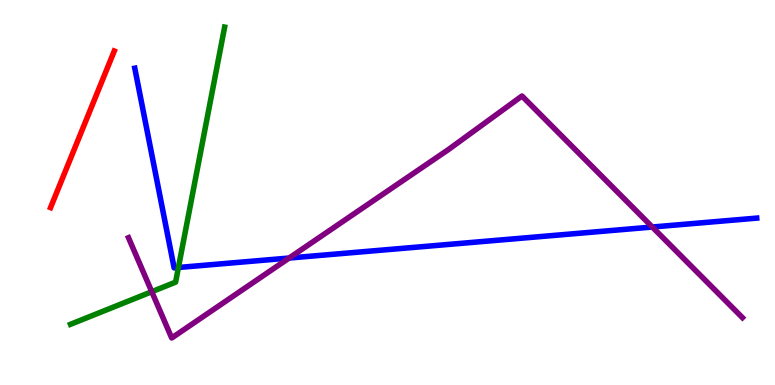[{'lines': ['blue', 'red'], 'intersections': []}, {'lines': ['green', 'red'], 'intersections': []}, {'lines': ['purple', 'red'], 'intersections': []}, {'lines': ['blue', 'green'], 'intersections': [{'x': 2.3, 'y': 3.05}]}, {'lines': ['blue', 'purple'], 'intersections': [{'x': 3.73, 'y': 3.3}, {'x': 8.42, 'y': 4.1}]}, {'lines': ['green', 'purple'], 'intersections': [{'x': 1.96, 'y': 2.42}]}]